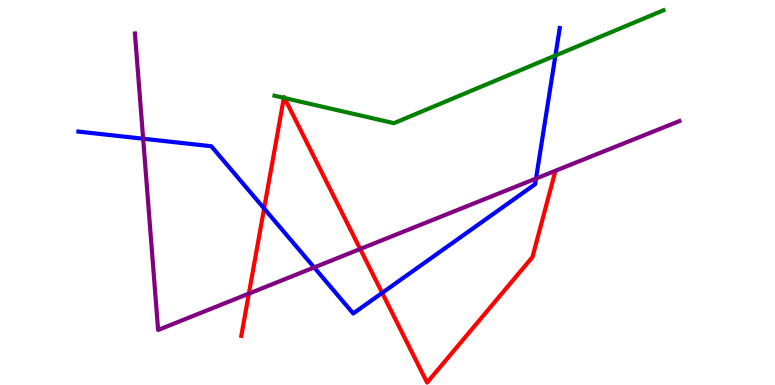[{'lines': ['blue', 'red'], 'intersections': [{'x': 3.41, 'y': 4.59}, {'x': 4.93, 'y': 2.39}]}, {'lines': ['green', 'red'], 'intersections': [{'x': 3.66, 'y': 7.46}, {'x': 3.67, 'y': 7.45}]}, {'lines': ['purple', 'red'], 'intersections': [{'x': 3.21, 'y': 2.37}, {'x': 4.65, 'y': 3.53}]}, {'lines': ['blue', 'green'], 'intersections': [{'x': 7.17, 'y': 8.56}]}, {'lines': ['blue', 'purple'], 'intersections': [{'x': 1.85, 'y': 6.4}, {'x': 4.05, 'y': 3.05}, {'x': 6.92, 'y': 5.36}]}, {'lines': ['green', 'purple'], 'intersections': []}]